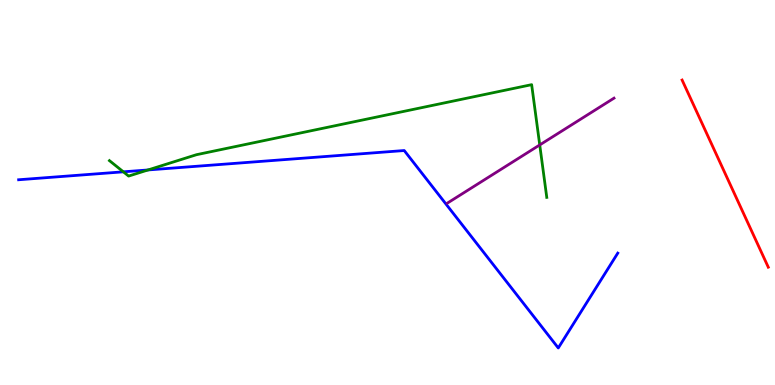[{'lines': ['blue', 'red'], 'intersections': []}, {'lines': ['green', 'red'], 'intersections': []}, {'lines': ['purple', 'red'], 'intersections': []}, {'lines': ['blue', 'green'], 'intersections': [{'x': 1.59, 'y': 5.54}, {'x': 1.91, 'y': 5.59}]}, {'lines': ['blue', 'purple'], 'intersections': []}, {'lines': ['green', 'purple'], 'intersections': [{'x': 6.96, 'y': 6.24}]}]